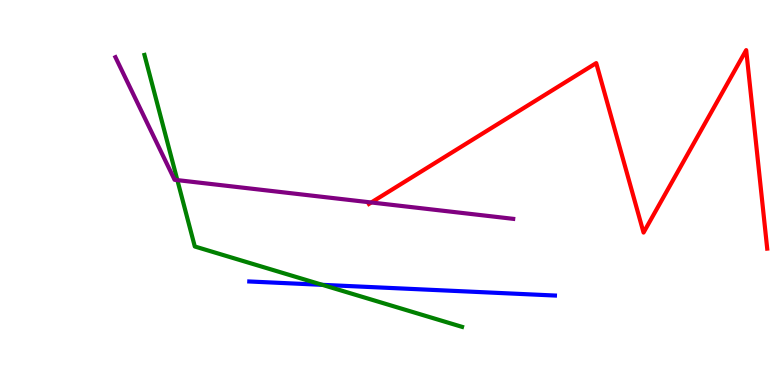[{'lines': ['blue', 'red'], 'intersections': []}, {'lines': ['green', 'red'], 'intersections': []}, {'lines': ['purple', 'red'], 'intersections': [{'x': 4.79, 'y': 4.74}]}, {'lines': ['blue', 'green'], 'intersections': [{'x': 4.16, 'y': 2.6}]}, {'lines': ['blue', 'purple'], 'intersections': []}, {'lines': ['green', 'purple'], 'intersections': [{'x': 2.29, 'y': 5.32}]}]